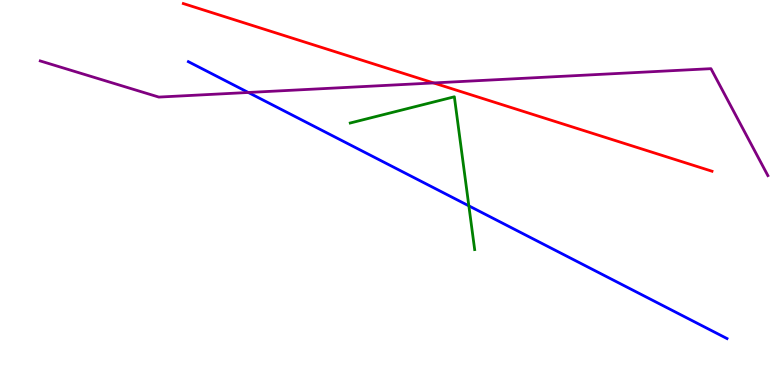[{'lines': ['blue', 'red'], 'intersections': []}, {'lines': ['green', 'red'], 'intersections': []}, {'lines': ['purple', 'red'], 'intersections': [{'x': 5.6, 'y': 7.85}]}, {'lines': ['blue', 'green'], 'intersections': [{'x': 6.05, 'y': 4.65}]}, {'lines': ['blue', 'purple'], 'intersections': [{'x': 3.2, 'y': 7.6}]}, {'lines': ['green', 'purple'], 'intersections': []}]